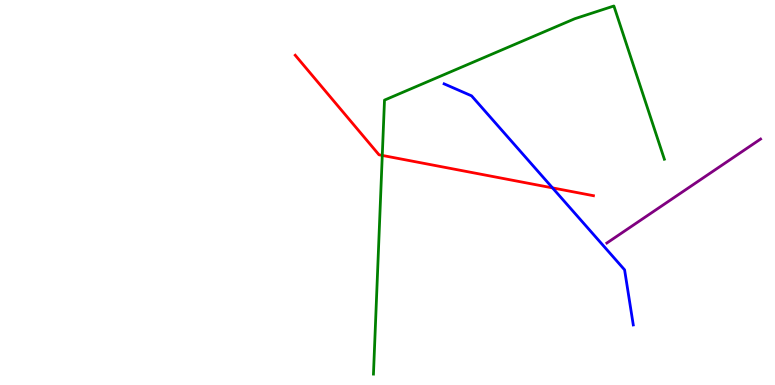[{'lines': ['blue', 'red'], 'intersections': [{'x': 7.13, 'y': 5.12}]}, {'lines': ['green', 'red'], 'intersections': [{'x': 4.93, 'y': 5.96}]}, {'lines': ['purple', 'red'], 'intersections': []}, {'lines': ['blue', 'green'], 'intersections': []}, {'lines': ['blue', 'purple'], 'intersections': []}, {'lines': ['green', 'purple'], 'intersections': []}]